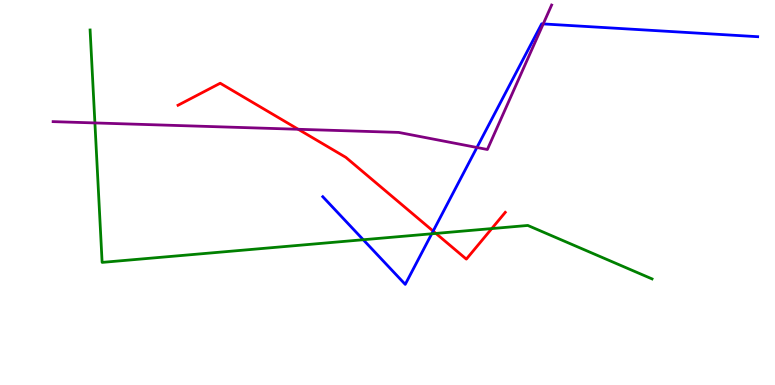[{'lines': ['blue', 'red'], 'intersections': [{'x': 5.59, 'y': 4.0}]}, {'lines': ['green', 'red'], 'intersections': [{'x': 5.62, 'y': 3.94}, {'x': 6.35, 'y': 4.06}]}, {'lines': ['purple', 'red'], 'intersections': [{'x': 3.85, 'y': 6.64}]}, {'lines': ['blue', 'green'], 'intersections': [{'x': 4.69, 'y': 3.77}, {'x': 5.57, 'y': 3.93}]}, {'lines': ['blue', 'purple'], 'intersections': [{'x': 6.15, 'y': 6.17}, {'x': 7.01, 'y': 9.38}]}, {'lines': ['green', 'purple'], 'intersections': [{'x': 1.22, 'y': 6.81}]}]